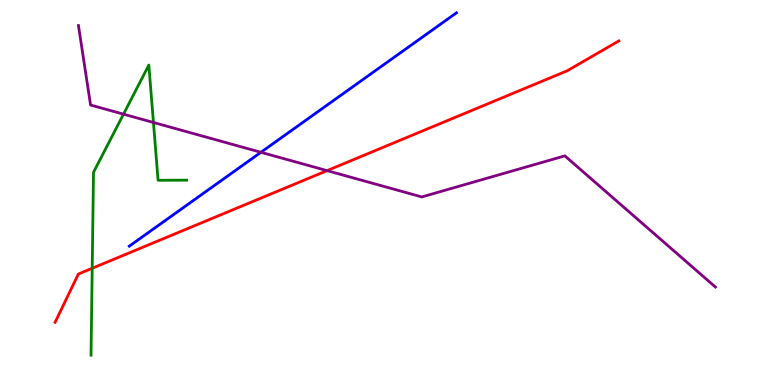[{'lines': ['blue', 'red'], 'intersections': []}, {'lines': ['green', 'red'], 'intersections': [{'x': 1.19, 'y': 3.03}]}, {'lines': ['purple', 'red'], 'intersections': [{'x': 4.22, 'y': 5.57}]}, {'lines': ['blue', 'green'], 'intersections': []}, {'lines': ['blue', 'purple'], 'intersections': [{'x': 3.37, 'y': 6.04}]}, {'lines': ['green', 'purple'], 'intersections': [{'x': 1.59, 'y': 7.03}, {'x': 1.98, 'y': 6.82}]}]